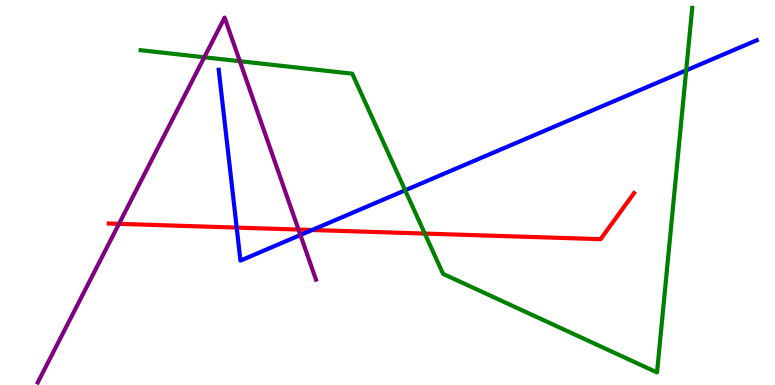[{'lines': ['blue', 'red'], 'intersections': [{'x': 3.05, 'y': 4.09}, {'x': 4.03, 'y': 4.03}]}, {'lines': ['green', 'red'], 'intersections': [{'x': 5.48, 'y': 3.93}]}, {'lines': ['purple', 'red'], 'intersections': [{'x': 1.54, 'y': 4.19}, {'x': 3.85, 'y': 4.04}]}, {'lines': ['blue', 'green'], 'intersections': [{'x': 5.23, 'y': 5.06}, {'x': 8.85, 'y': 8.17}]}, {'lines': ['blue', 'purple'], 'intersections': [{'x': 3.88, 'y': 3.9}]}, {'lines': ['green', 'purple'], 'intersections': [{'x': 2.64, 'y': 8.51}, {'x': 3.09, 'y': 8.41}]}]